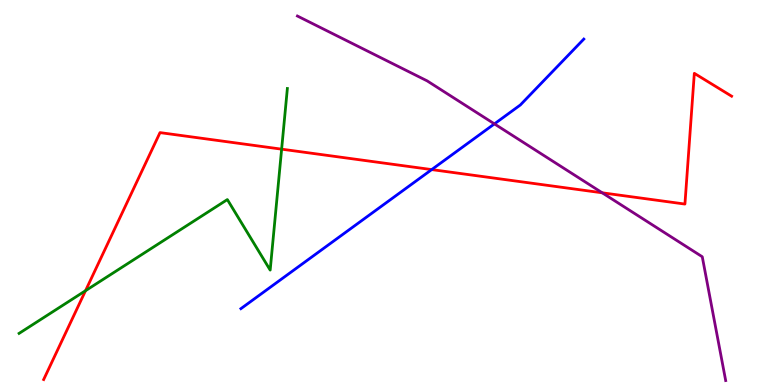[{'lines': ['blue', 'red'], 'intersections': [{'x': 5.57, 'y': 5.59}]}, {'lines': ['green', 'red'], 'intersections': [{'x': 1.1, 'y': 2.45}, {'x': 3.63, 'y': 6.13}]}, {'lines': ['purple', 'red'], 'intersections': [{'x': 7.77, 'y': 4.99}]}, {'lines': ['blue', 'green'], 'intersections': []}, {'lines': ['blue', 'purple'], 'intersections': [{'x': 6.38, 'y': 6.78}]}, {'lines': ['green', 'purple'], 'intersections': []}]